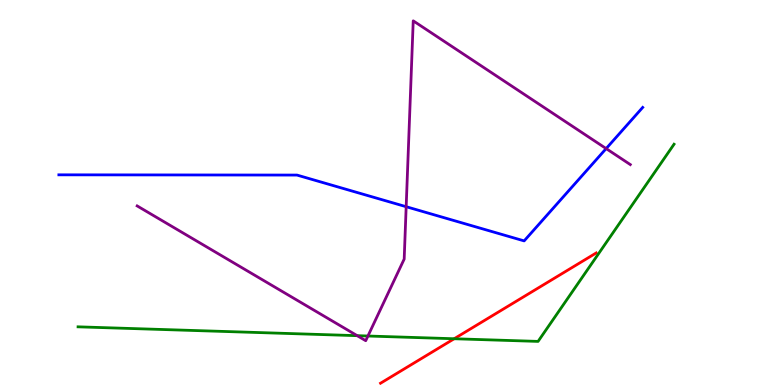[{'lines': ['blue', 'red'], 'intersections': []}, {'lines': ['green', 'red'], 'intersections': [{'x': 5.86, 'y': 1.2}]}, {'lines': ['purple', 'red'], 'intersections': []}, {'lines': ['blue', 'green'], 'intersections': []}, {'lines': ['blue', 'purple'], 'intersections': [{'x': 5.24, 'y': 4.63}, {'x': 7.82, 'y': 6.14}]}, {'lines': ['green', 'purple'], 'intersections': [{'x': 4.61, 'y': 1.28}, {'x': 4.75, 'y': 1.27}]}]